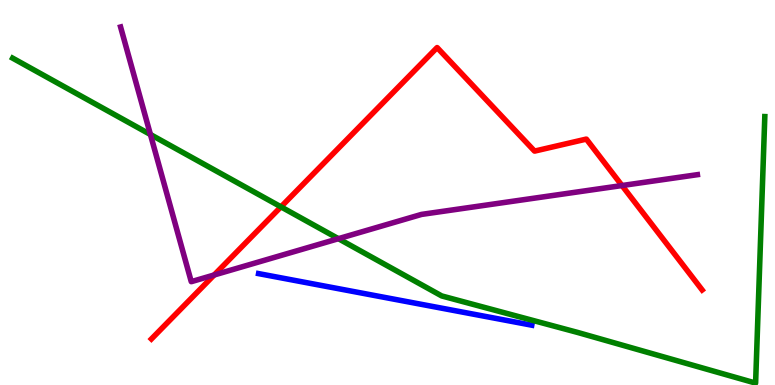[{'lines': ['blue', 'red'], 'intersections': []}, {'lines': ['green', 'red'], 'intersections': [{'x': 3.63, 'y': 4.63}]}, {'lines': ['purple', 'red'], 'intersections': [{'x': 2.76, 'y': 2.86}, {'x': 8.03, 'y': 5.18}]}, {'lines': ['blue', 'green'], 'intersections': []}, {'lines': ['blue', 'purple'], 'intersections': []}, {'lines': ['green', 'purple'], 'intersections': [{'x': 1.94, 'y': 6.51}, {'x': 4.37, 'y': 3.8}]}]